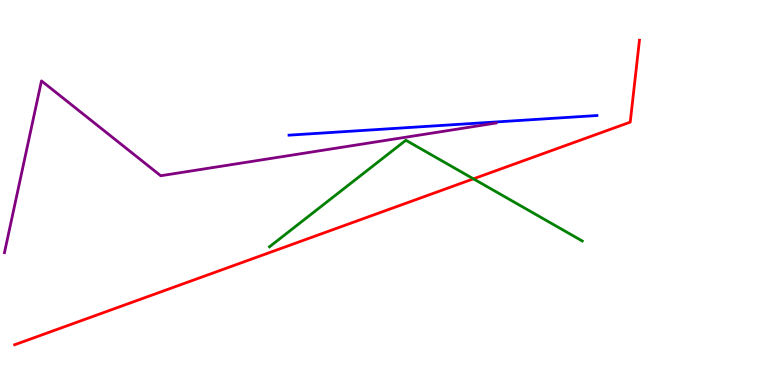[{'lines': ['blue', 'red'], 'intersections': []}, {'lines': ['green', 'red'], 'intersections': [{'x': 6.11, 'y': 5.35}]}, {'lines': ['purple', 'red'], 'intersections': []}, {'lines': ['blue', 'green'], 'intersections': []}, {'lines': ['blue', 'purple'], 'intersections': []}, {'lines': ['green', 'purple'], 'intersections': []}]